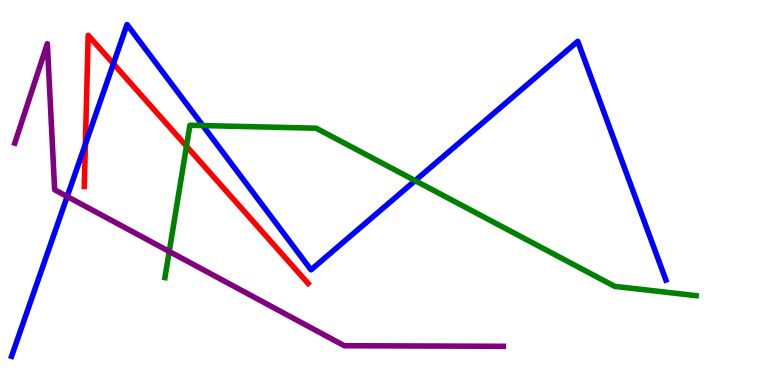[{'lines': ['blue', 'red'], 'intersections': [{'x': 1.1, 'y': 6.25}, {'x': 1.46, 'y': 8.34}]}, {'lines': ['green', 'red'], 'intersections': [{'x': 2.41, 'y': 6.2}]}, {'lines': ['purple', 'red'], 'intersections': []}, {'lines': ['blue', 'green'], 'intersections': [{'x': 2.62, 'y': 6.74}, {'x': 5.36, 'y': 5.31}]}, {'lines': ['blue', 'purple'], 'intersections': [{'x': 0.867, 'y': 4.9}]}, {'lines': ['green', 'purple'], 'intersections': [{'x': 2.18, 'y': 3.47}]}]